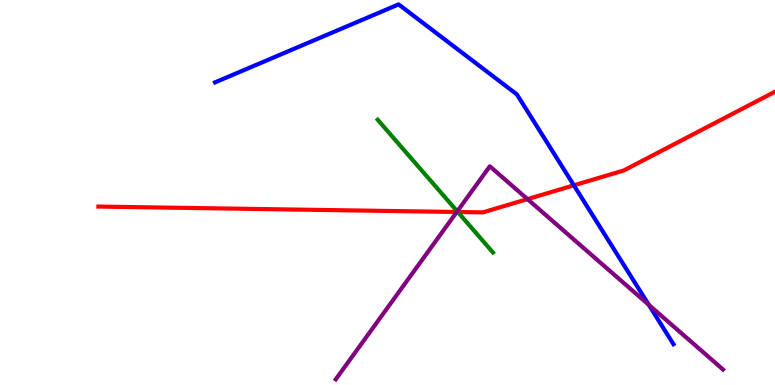[{'lines': ['blue', 'red'], 'intersections': [{'x': 7.4, 'y': 5.19}]}, {'lines': ['green', 'red'], 'intersections': [{'x': 5.91, 'y': 4.49}]}, {'lines': ['purple', 'red'], 'intersections': [{'x': 5.89, 'y': 4.49}, {'x': 6.81, 'y': 4.83}]}, {'lines': ['blue', 'green'], 'intersections': []}, {'lines': ['blue', 'purple'], 'intersections': [{'x': 8.37, 'y': 2.08}]}, {'lines': ['green', 'purple'], 'intersections': [{'x': 5.9, 'y': 4.51}]}]